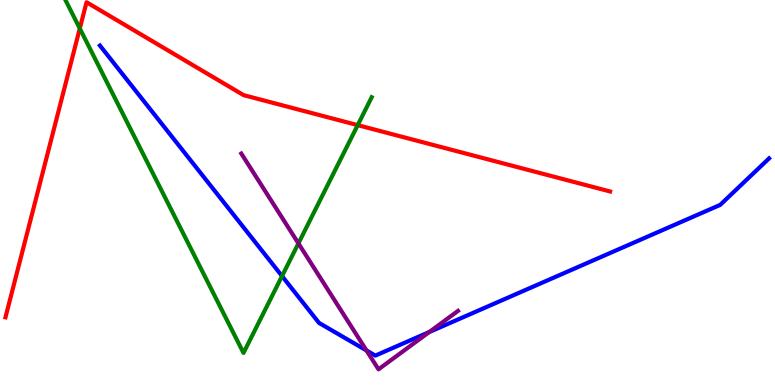[{'lines': ['blue', 'red'], 'intersections': []}, {'lines': ['green', 'red'], 'intersections': [{'x': 1.03, 'y': 9.26}, {'x': 4.62, 'y': 6.75}]}, {'lines': ['purple', 'red'], 'intersections': []}, {'lines': ['blue', 'green'], 'intersections': [{'x': 3.64, 'y': 2.83}]}, {'lines': ['blue', 'purple'], 'intersections': [{'x': 4.73, 'y': 0.896}, {'x': 5.54, 'y': 1.37}]}, {'lines': ['green', 'purple'], 'intersections': [{'x': 3.85, 'y': 3.68}]}]